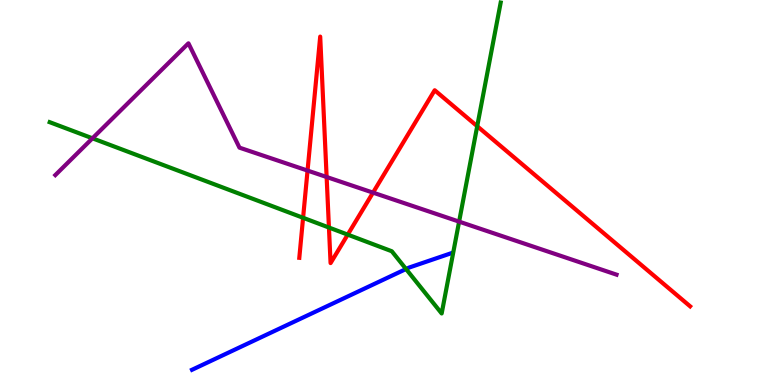[{'lines': ['blue', 'red'], 'intersections': []}, {'lines': ['green', 'red'], 'intersections': [{'x': 3.91, 'y': 4.34}, {'x': 4.24, 'y': 4.09}, {'x': 4.49, 'y': 3.91}, {'x': 6.16, 'y': 6.72}]}, {'lines': ['purple', 'red'], 'intersections': [{'x': 3.97, 'y': 5.57}, {'x': 4.21, 'y': 5.4}, {'x': 4.81, 'y': 5.0}]}, {'lines': ['blue', 'green'], 'intersections': [{'x': 5.24, 'y': 3.01}]}, {'lines': ['blue', 'purple'], 'intersections': []}, {'lines': ['green', 'purple'], 'intersections': [{'x': 1.19, 'y': 6.41}, {'x': 5.92, 'y': 4.24}]}]